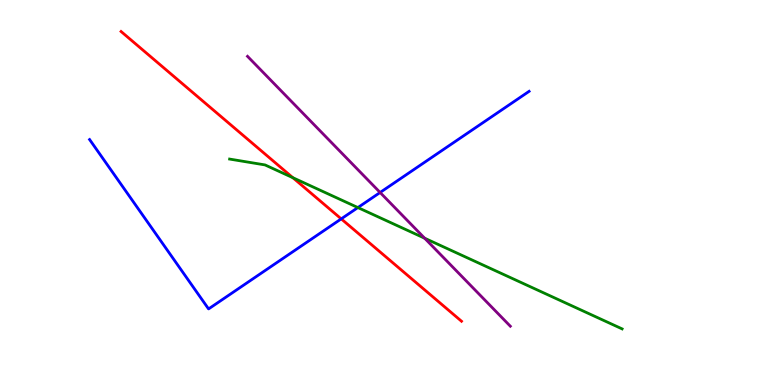[{'lines': ['blue', 'red'], 'intersections': [{'x': 4.4, 'y': 4.31}]}, {'lines': ['green', 'red'], 'intersections': [{'x': 3.78, 'y': 5.38}]}, {'lines': ['purple', 'red'], 'intersections': []}, {'lines': ['blue', 'green'], 'intersections': [{'x': 4.62, 'y': 4.61}]}, {'lines': ['blue', 'purple'], 'intersections': [{'x': 4.9, 'y': 5.0}]}, {'lines': ['green', 'purple'], 'intersections': [{'x': 5.48, 'y': 3.81}]}]